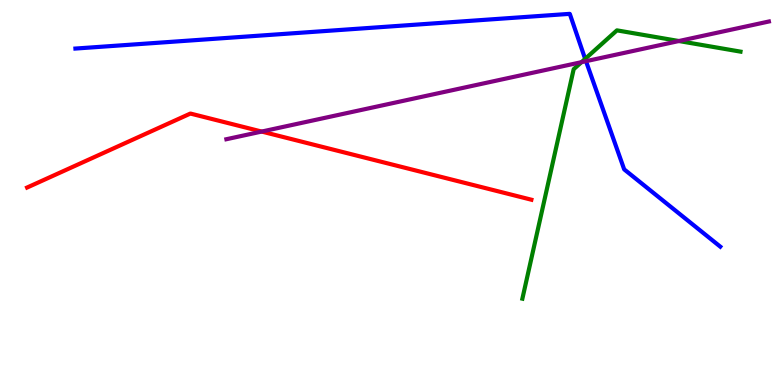[{'lines': ['blue', 'red'], 'intersections': []}, {'lines': ['green', 'red'], 'intersections': []}, {'lines': ['purple', 'red'], 'intersections': [{'x': 3.38, 'y': 6.58}]}, {'lines': ['blue', 'green'], 'intersections': [{'x': 7.55, 'y': 8.47}]}, {'lines': ['blue', 'purple'], 'intersections': [{'x': 7.56, 'y': 8.41}]}, {'lines': ['green', 'purple'], 'intersections': [{'x': 7.5, 'y': 8.39}, {'x': 8.76, 'y': 8.93}]}]